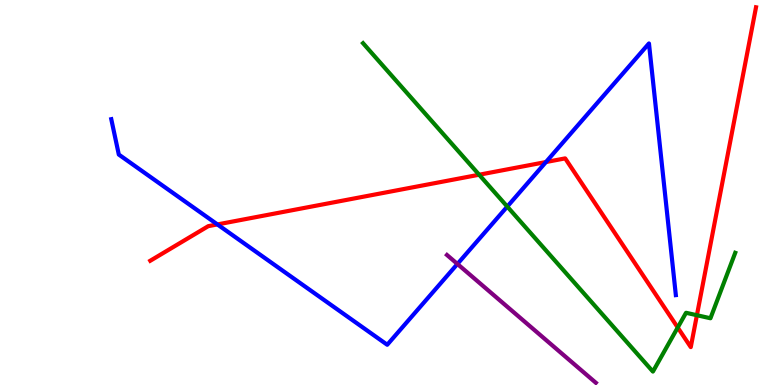[{'lines': ['blue', 'red'], 'intersections': [{'x': 2.81, 'y': 4.17}, {'x': 7.04, 'y': 5.79}]}, {'lines': ['green', 'red'], 'intersections': [{'x': 6.18, 'y': 5.46}, {'x': 8.74, 'y': 1.49}, {'x': 8.99, 'y': 1.81}]}, {'lines': ['purple', 'red'], 'intersections': []}, {'lines': ['blue', 'green'], 'intersections': [{'x': 6.55, 'y': 4.63}]}, {'lines': ['blue', 'purple'], 'intersections': [{'x': 5.9, 'y': 3.14}]}, {'lines': ['green', 'purple'], 'intersections': []}]